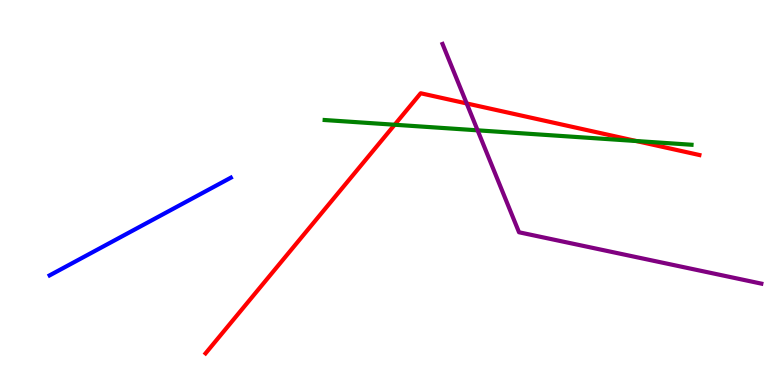[{'lines': ['blue', 'red'], 'intersections': []}, {'lines': ['green', 'red'], 'intersections': [{'x': 5.09, 'y': 6.76}, {'x': 8.21, 'y': 6.34}]}, {'lines': ['purple', 'red'], 'intersections': [{'x': 6.02, 'y': 7.31}]}, {'lines': ['blue', 'green'], 'intersections': []}, {'lines': ['blue', 'purple'], 'intersections': []}, {'lines': ['green', 'purple'], 'intersections': [{'x': 6.16, 'y': 6.61}]}]